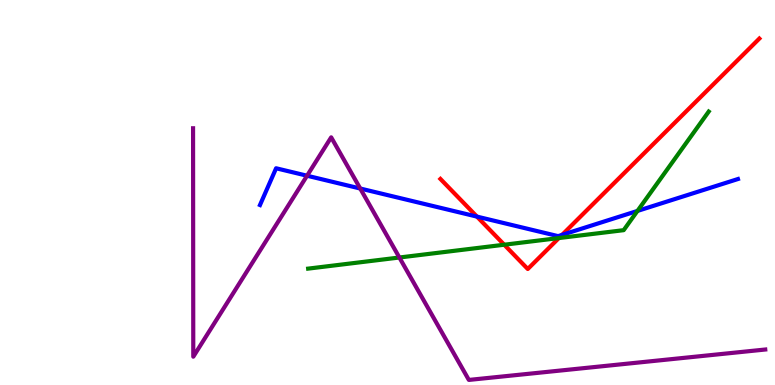[{'lines': ['blue', 'red'], 'intersections': [{'x': 6.15, 'y': 4.37}, {'x': 7.25, 'y': 3.9}]}, {'lines': ['green', 'red'], 'intersections': [{'x': 6.51, 'y': 3.64}, {'x': 7.21, 'y': 3.82}]}, {'lines': ['purple', 'red'], 'intersections': []}, {'lines': ['blue', 'green'], 'intersections': [{'x': 8.23, 'y': 4.52}]}, {'lines': ['blue', 'purple'], 'intersections': [{'x': 3.96, 'y': 5.44}, {'x': 4.65, 'y': 5.1}]}, {'lines': ['green', 'purple'], 'intersections': [{'x': 5.15, 'y': 3.31}]}]